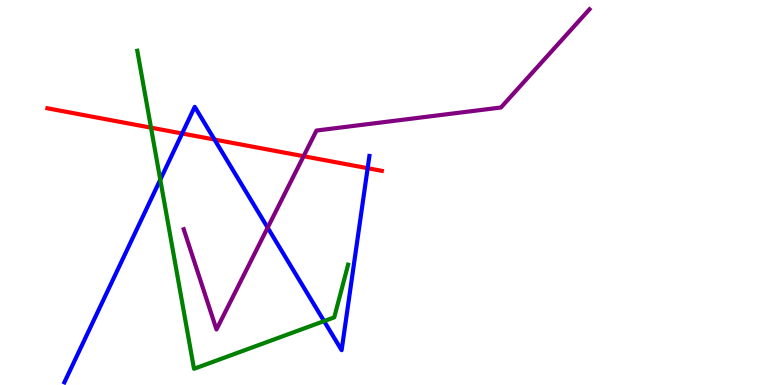[{'lines': ['blue', 'red'], 'intersections': [{'x': 2.35, 'y': 6.53}, {'x': 2.77, 'y': 6.38}, {'x': 4.74, 'y': 5.63}]}, {'lines': ['green', 'red'], 'intersections': [{'x': 1.95, 'y': 6.68}]}, {'lines': ['purple', 'red'], 'intersections': [{'x': 3.92, 'y': 5.94}]}, {'lines': ['blue', 'green'], 'intersections': [{'x': 2.07, 'y': 5.33}, {'x': 4.18, 'y': 1.66}]}, {'lines': ['blue', 'purple'], 'intersections': [{'x': 3.45, 'y': 4.09}]}, {'lines': ['green', 'purple'], 'intersections': []}]